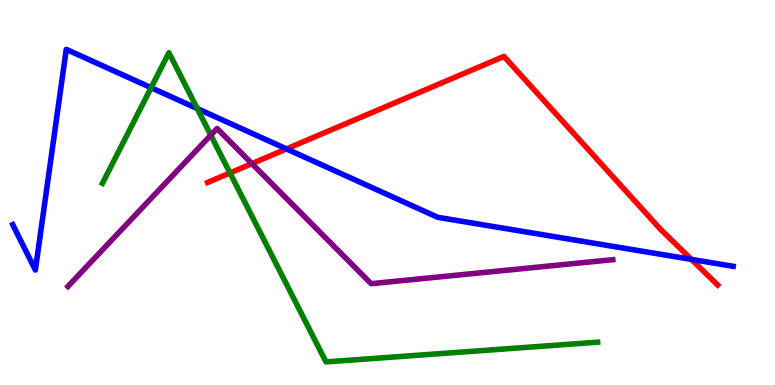[{'lines': ['blue', 'red'], 'intersections': [{'x': 3.7, 'y': 6.13}, {'x': 8.92, 'y': 3.26}]}, {'lines': ['green', 'red'], 'intersections': [{'x': 2.97, 'y': 5.51}]}, {'lines': ['purple', 'red'], 'intersections': [{'x': 3.25, 'y': 5.75}]}, {'lines': ['blue', 'green'], 'intersections': [{'x': 1.95, 'y': 7.72}, {'x': 2.55, 'y': 7.18}]}, {'lines': ['blue', 'purple'], 'intersections': []}, {'lines': ['green', 'purple'], 'intersections': [{'x': 2.72, 'y': 6.49}]}]